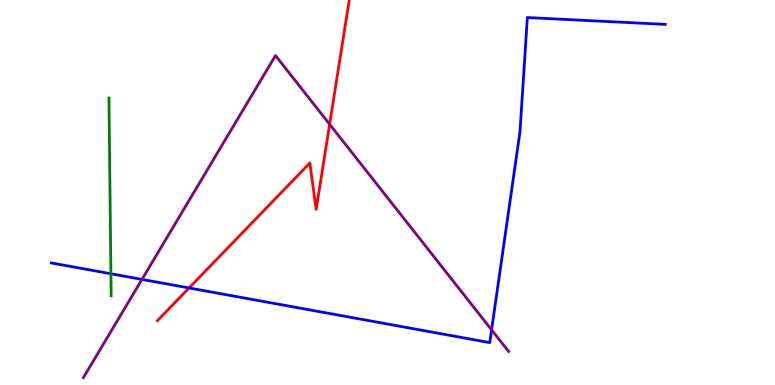[{'lines': ['blue', 'red'], 'intersections': [{'x': 2.44, 'y': 2.52}]}, {'lines': ['green', 'red'], 'intersections': []}, {'lines': ['purple', 'red'], 'intersections': [{'x': 4.25, 'y': 6.77}]}, {'lines': ['blue', 'green'], 'intersections': [{'x': 1.43, 'y': 2.89}]}, {'lines': ['blue', 'purple'], 'intersections': [{'x': 1.83, 'y': 2.74}, {'x': 6.34, 'y': 1.43}]}, {'lines': ['green', 'purple'], 'intersections': []}]